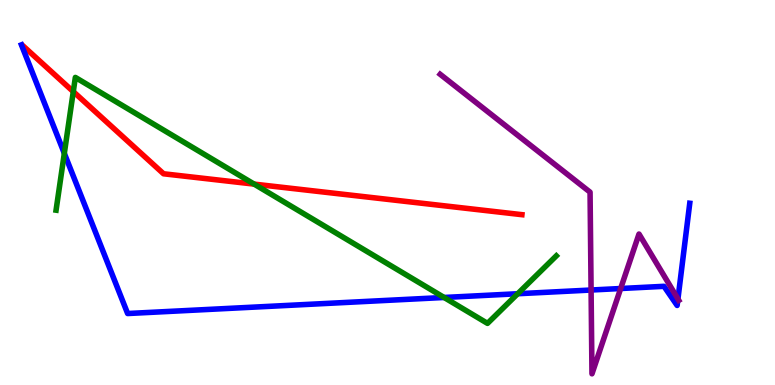[{'lines': ['blue', 'red'], 'intersections': []}, {'lines': ['green', 'red'], 'intersections': [{'x': 0.946, 'y': 7.62}, {'x': 3.28, 'y': 5.22}]}, {'lines': ['purple', 'red'], 'intersections': []}, {'lines': ['blue', 'green'], 'intersections': [{'x': 0.83, 'y': 6.02}, {'x': 5.73, 'y': 2.27}, {'x': 6.68, 'y': 2.37}]}, {'lines': ['blue', 'purple'], 'intersections': [{'x': 7.63, 'y': 2.47}, {'x': 8.01, 'y': 2.51}, {'x': 8.75, 'y': 2.24}]}, {'lines': ['green', 'purple'], 'intersections': []}]